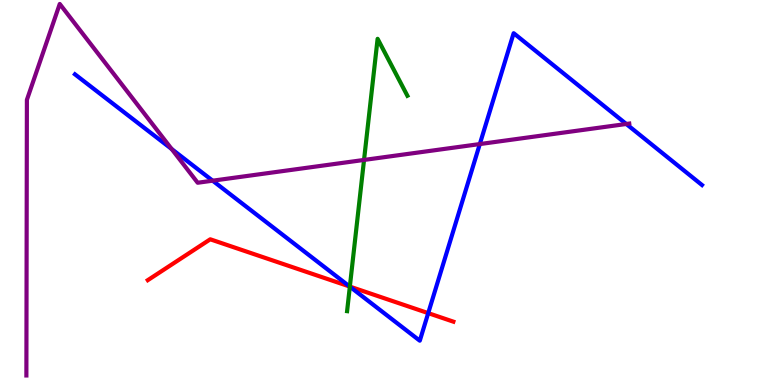[{'lines': ['blue', 'red'], 'intersections': [{'x': 4.51, 'y': 2.56}, {'x': 5.53, 'y': 1.87}]}, {'lines': ['green', 'red'], 'intersections': [{'x': 4.51, 'y': 2.56}]}, {'lines': ['purple', 'red'], 'intersections': []}, {'lines': ['blue', 'green'], 'intersections': [{'x': 4.51, 'y': 2.55}]}, {'lines': ['blue', 'purple'], 'intersections': [{'x': 2.21, 'y': 6.13}, {'x': 2.74, 'y': 5.31}, {'x': 6.19, 'y': 6.26}, {'x': 8.08, 'y': 6.78}]}, {'lines': ['green', 'purple'], 'intersections': [{'x': 4.7, 'y': 5.85}]}]